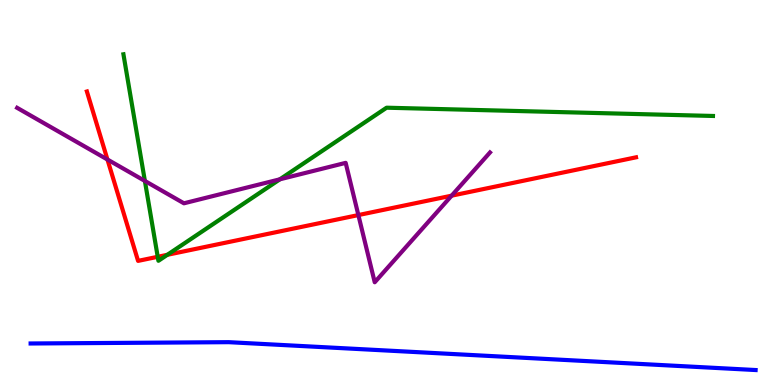[{'lines': ['blue', 'red'], 'intersections': []}, {'lines': ['green', 'red'], 'intersections': [{'x': 2.04, 'y': 3.33}, {'x': 2.16, 'y': 3.38}]}, {'lines': ['purple', 'red'], 'intersections': [{'x': 1.39, 'y': 5.86}, {'x': 4.62, 'y': 4.41}, {'x': 5.83, 'y': 4.92}]}, {'lines': ['blue', 'green'], 'intersections': []}, {'lines': ['blue', 'purple'], 'intersections': []}, {'lines': ['green', 'purple'], 'intersections': [{'x': 1.87, 'y': 5.3}, {'x': 3.61, 'y': 5.34}]}]